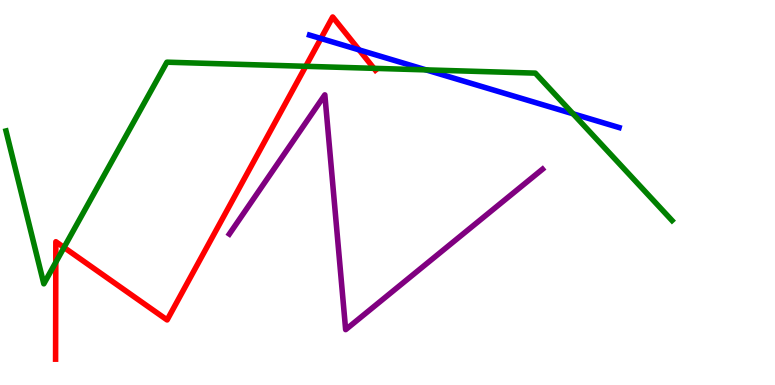[{'lines': ['blue', 'red'], 'intersections': [{'x': 4.14, 'y': 9.0}, {'x': 4.63, 'y': 8.7}]}, {'lines': ['green', 'red'], 'intersections': [{'x': 0.72, 'y': 3.19}, {'x': 0.826, 'y': 3.57}, {'x': 3.94, 'y': 8.28}, {'x': 4.82, 'y': 8.23}]}, {'lines': ['purple', 'red'], 'intersections': []}, {'lines': ['blue', 'green'], 'intersections': [{'x': 5.5, 'y': 8.18}, {'x': 7.39, 'y': 7.04}]}, {'lines': ['blue', 'purple'], 'intersections': []}, {'lines': ['green', 'purple'], 'intersections': []}]